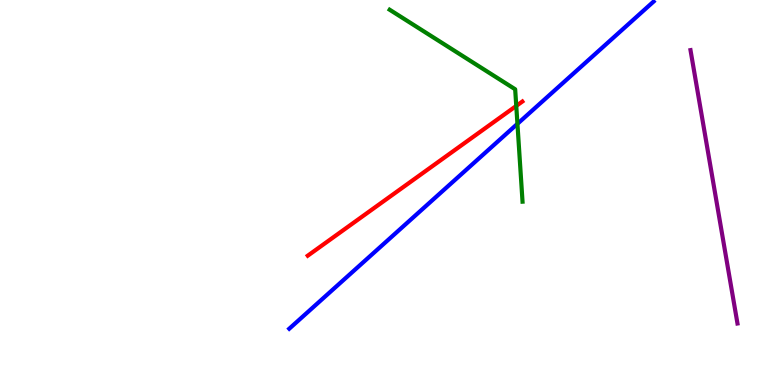[{'lines': ['blue', 'red'], 'intersections': []}, {'lines': ['green', 'red'], 'intersections': [{'x': 6.66, 'y': 7.25}]}, {'lines': ['purple', 'red'], 'intersections': []}, {'lines': ['blue', 'green'], 'intersections': [{'x': 6.68, 'y': 6.78}]}, {'lines': ['blue', 'purple'], 'intersections': []}, {'lines': ['green', 'purple'], 'intersections': []}]